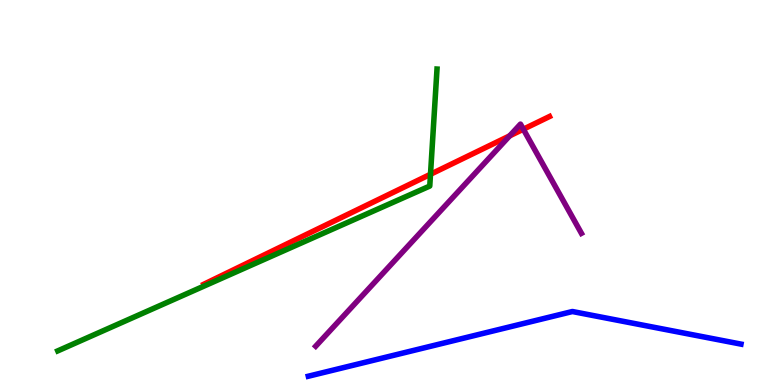[{'lines': ['blue', 'red'], 'intersections': []}, {'lines': ['green', 'red'], 'intersections': [{'x': 5.55, 'y': 5.47}]}, {'lines': ['purple', 'red'], 'intersections': [{'x': 6.58, 'y': 6.47}, {'x': 6.75, 'y': 6.64}]}, {'lines': ['blue', 'green'], 'intersections': []}, {'lines': ['blue', 'purple'], 'intersections': []}, {'lines': ['green', 'purple'], 'intersections': []}]